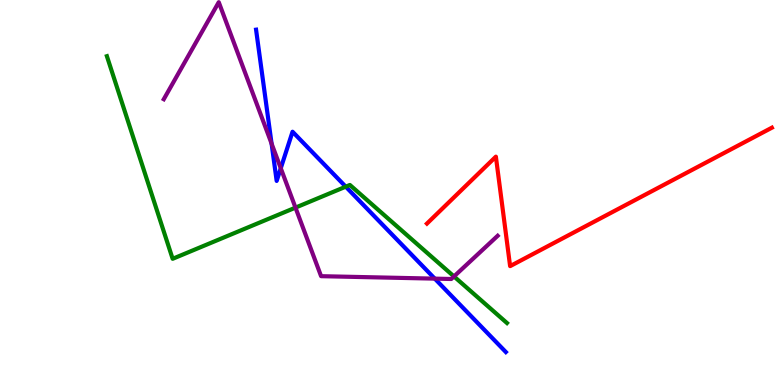[{'lines': ['blue', 'red'], 'intersections': []}, {'lines': ['green', 'red'], 'intersections': []}, {'lines': ['purple', 'red'], 'intersections': []}, {'lines': ['blue', 'green'], 'intersections': [{'x': 4.46, 'y': 5.15}]}, {'lines': ['blue', 'purple'], 'intersections': [{'x': 3.5, 'y': 6.27}, {'x': 3.62, 'y': 5.63}, {'x': 5.61, 'y': 2.76}]}, {'lines': ['green', 'purple'], 'intersections': [{'x': 3.81, 'y': 4.61}, {'x': 5.86, 'y': 2.82}]}]